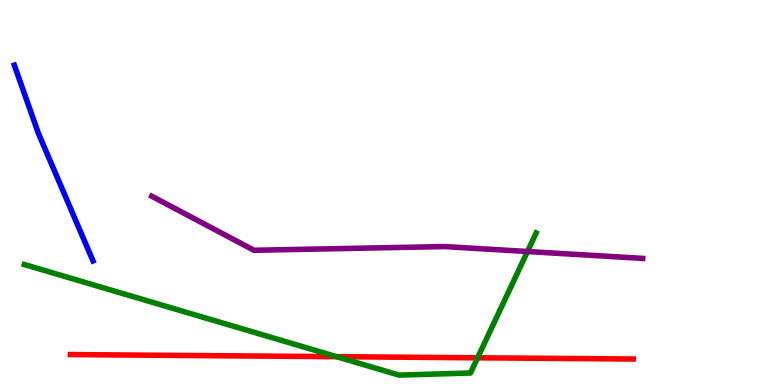[{'lines': ['blue', 'red'], 'intersections': []}, {'lines': ['green', 'red'], 'intersections': [{'x': 4.34, 'y': 0.736}, {'x': 6.16, 'y': 0.707}]}, {'lines': ['purple', 'red'], 'intersections': []}, {'lines': ['blue', 'green'], 'intersections': []}, {'lines': ['blue', 'purple'], 'intersections': []}, {'lines': ['green', 'purple'], 'intersections': [{'x': 6.81, 'y': 3.47}]}]